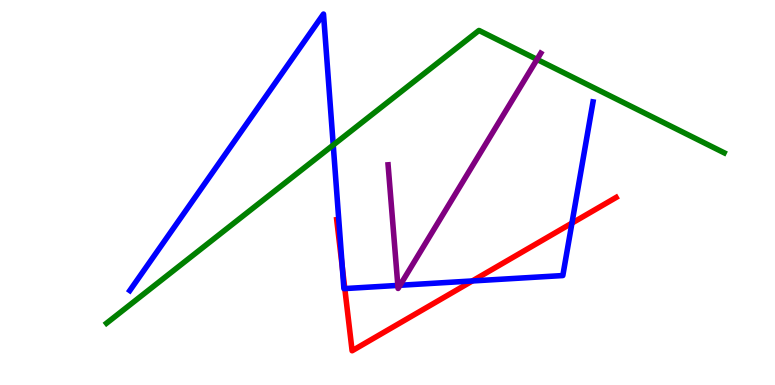[{'lines': ['blue', 'red'], 'intersections': [{'x': 4.42, 'y': 3.05}, {'x': 4.45, 'y': 2.5}, {'x': 6.09, 'y': 2.7}, {'x': 7.38, 'y': 4.21}]}, {'lines': ['green', 'red'], 'intersections': []}, {'lines': ['purple', 'red'], 'intersections': []}, {'lines': ['blue', 'green'], 'intersections': [{'x': 4.3, 'y': 6.23}]}, {'lines': ['blue', 'purple'], 'intersections': [{'x': 5.13, 'y': 2.59}, {'x': 5.16, 'y': 2.59}]}, {'lines': ['green', 'purple'], 'intersections': [{'x': 6.93, 'y': 8.46}]}]